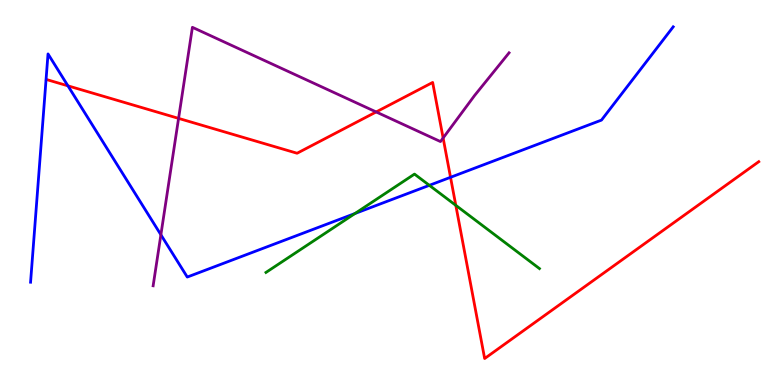[{'lines': ['blue', 'red'], 'intersections': [{'x': 0.877, 'y': 7.77}, {'x': 5.81, 'y': 5.39}]}, {'lines': ['green', 'red'], 'intersections': [{'x': 5.88, 'y': 4.67}]}, {'lines': ['purple', 'red'], 'intersections': [{'x': 2.3, 'y': 6.93}, {'x': 4.85, 'y': 7.09}, {'x': 5.72, 'y': 6.42}]}, {'lines': ['blue', 'green'], 'intersections': [{'x': 4.58, 'y': 4.45}, {'x': 5.54, 'y': 5.19}]}, {'lines': ['blue', 'purple'], 'intersections': [{'x': 2.08, 'y': 3.9}]}, {'lines': ['green', 'purple'], 'intersections': []}]